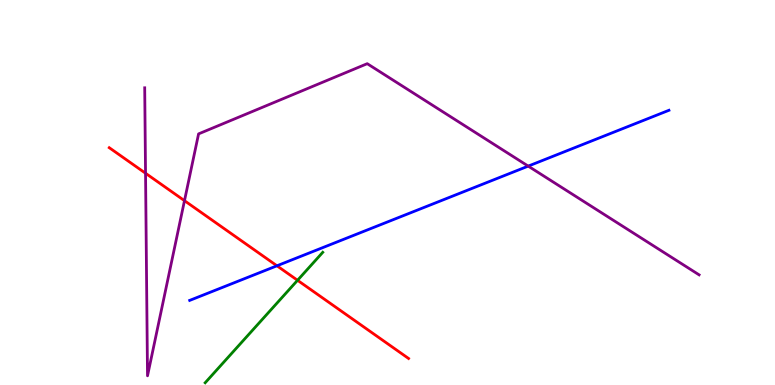[{'lines': ['blue', 'red'], 'intersections': [{'x': 3.57, 'y': 3.1}]}, {'lines': ['green', 'red'], 'intersections': [{'x': 3.84, 'y': 2.72}]}, {'lines': ['purple', 'red'], 'intersections': [{'x': 1.88, 'y': 5.5}, {'x': 2.38, 'y': 4.79}]}, {'lines': ['blue', 'green'], 'intersections': []}, {'lines': ['blue', 'purple'], 'intersections': [{'x': 6.82, 'y': 5.69}]}, {'lines': ['green', 'purple'], 'intersections': []}]